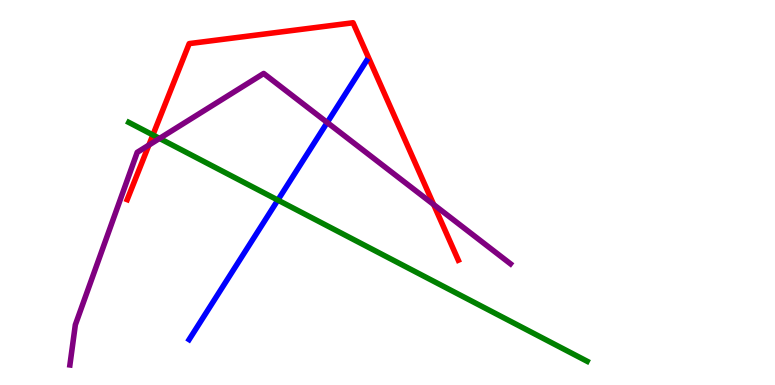[{'lines': ['blue', 'red'], 'intersections': []}, {'lines': ['green', 'red'], 'intersections': [{'x': 1.97, 'y': 6.49}]}, {'lines': ['purple', 'red'], 'intersections': [{'x': 1.92, 'y': 6.23}, {'x': 5.6, 'y': 4.69}]}, {'lines': ['blue', 'green'], 'intersections': [{'x': 3.59, 'y': 4.8}]}, {'lines': ['blue', 'purple'], 'intersections': [{'x': 4.22, 'y': 6.82}]}, {'lines': ['green', 'purple'], 'intersections': [{'x': 2.06, 'y': 6.4}]}]